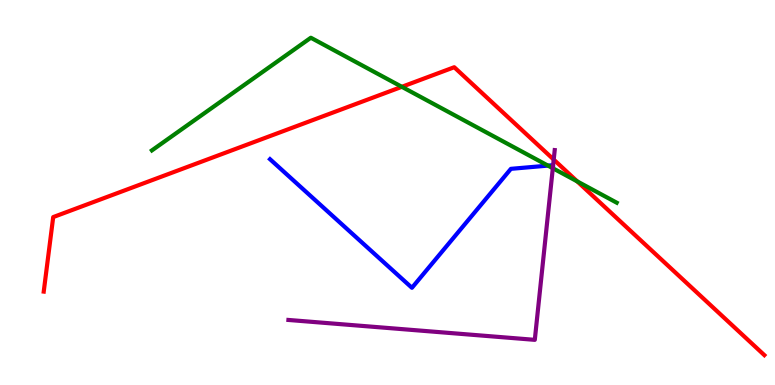[{'lines': ['blue', 'red'], 'intersections': []}, {'lines': ['green', 'red'], 'intersections': [{'x': 5.19, 'y': 7.75}, {'x': 7.45, 'y': 5.29}]}, {'lines': ['purple', 'red'], 'intersections': [{'x': 7.14, 'y': 5.86}]}, {'lines': ['blue', 'green'], 'intersections': [{'x': 7.07, 'y': 5.7}]}, {'lines': ['blue', 'purple'], 'intersections': []}, {'lines': ['green', 'purple'], 'intersections': [{'x': 7.13, 'y': 5.63}]}]